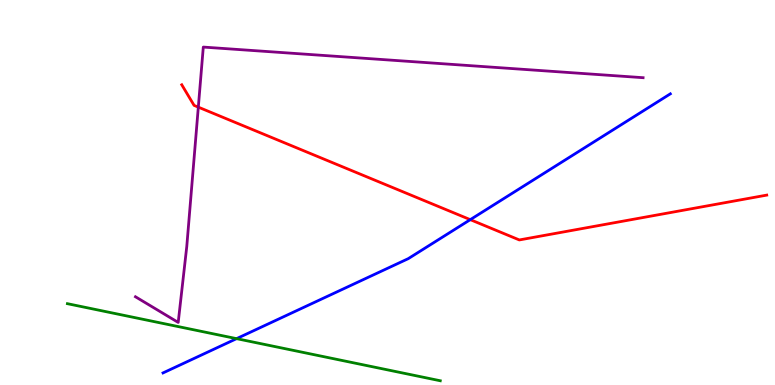[{'lines': ['blue', 'red'], 'intersections': [{'x': 6.07, 'y': 4.29}]}, {'lines': ['green', 'red'], 'intersections': []}, {'lines': ['purple', 'red'], 'intersections': [{'x': 2.56, 'y': 7.22}]}, {'lines': ['blue', 'green'], 'intersections': [{'x': 3.05, 'y': 1.2}]}, {'lines': ['blue', 'purple'], 'intersections': []}, {'lines': ['green', 'purple'], 'intersections': []}]